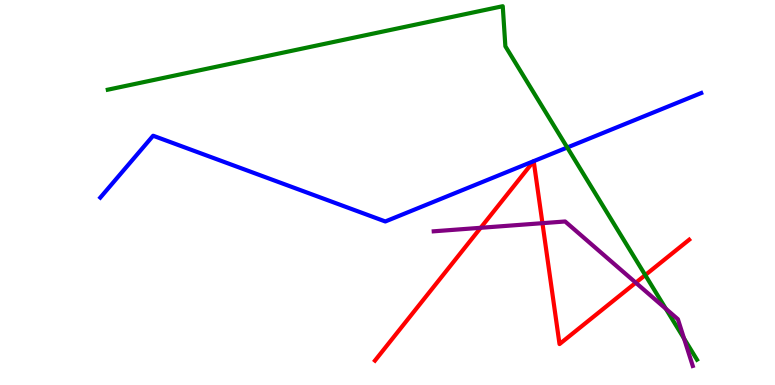[{'lines': ['blue', 'red'], 'intersections': []}, {'lines': ['green', 'red'], 'intersections': [{'x': 8.33, 'y': 2.86}]}, {'lines': ['purple', 'red'], 'intersections': [{'x': 6.2, 'y': 4.08}, {'x': 7.0, 'y': 4.2}, {'x': 8.2, 'y': 2.66}]}, {'lines': ['blue', 'green'], 'intersections': [{'x': 7.32, 'y': 6.17}]}, {'lines': ['blue', 'purple'], 'intersections': []}, {'lines': ['green', 'purple'], 'intersections': [{'x': 8.59, 'y': 1.98}, {'x': 8.83, 'y': 1.21}]}]